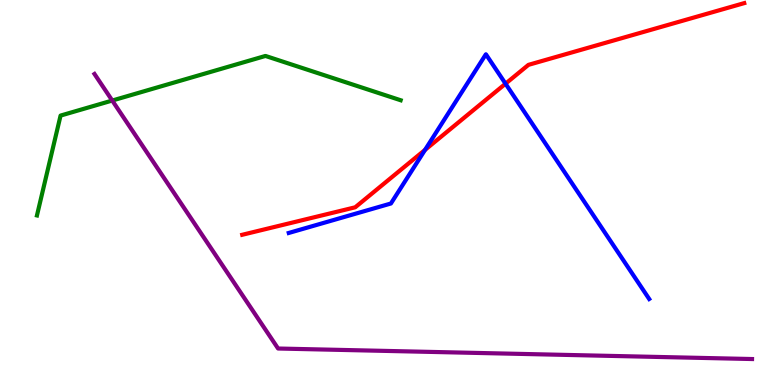[{'lines': ['blue', 'red'], 'intersections': [{'x': 5.48, 'y': 6.11}, {'x': 6.52, 'y': 7.83}]}, {'lines': ['green', 'red'], 'intersections': []}, {'lines': ['purple', 'red'], 'intersections': []}, {'lines': ['blue', 'green'], 'intersections': []}, {'lines': ['blue', 'purple'], 'intersections': []}, {'lines': ['green', 'purple'], 'intersections': [{'x': 1.45, 'y': 7.39}]}]